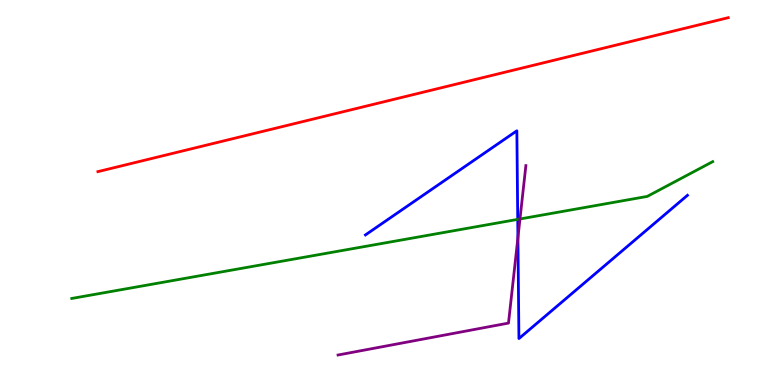[{'lines': ['blue', 'red'], 'intersections': []}, {'lines': ['green', 'red'], 'intersections': []}, {'lines': ['purple', 'red'], 'intersections': []}, {'lines': ['blue', 'green'], 'intersections': [{'x': 6.68, 'y': 4.3}]}, {'lines': ['blue', 'purple'], 'intersections': [{'x': 6.68, 'y': 3.83}]}, {'lines': ['green', 'purple'], 'intersections': [{'x': 6.71, 'y': 4.31}]}]